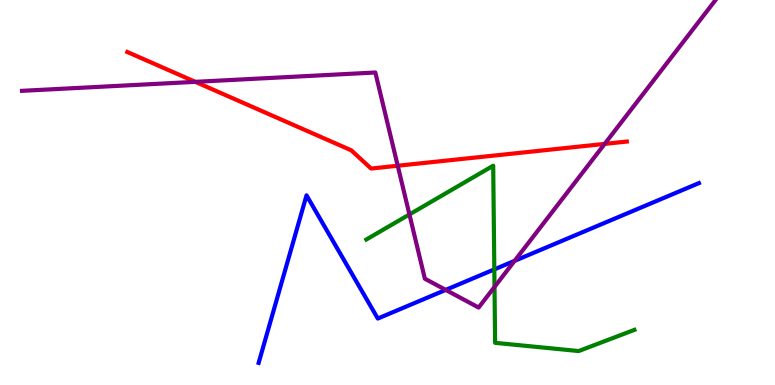[{'lines': ['blue', 'red'], 'intersections': []}, {'lines': ['green', 'red'], 'intersections': []}, {'lines': ['purple', 'red'], 'intersections': [{'x': 2.52, 'y': 7.87}, {'x': 5.13, 'y': 5.7}, {'x': 7.8, 'y': 6.26}]}, {'lines': ['blue', 'green'], 'intersections': [{'x': 6.38, 'y': 3.0}]}, {'lines': ['blue', 'purple'], 'intersections': [{'x': 5.75, 'y': 2.47}, {'x': 6.64, 'y': 3.22}]}, {'lines': ['green', 'purple'], 'intersections': [{'x': 5.28, 'y': 4.43}, {'x': 6.38, 'y': 2.55}]}]